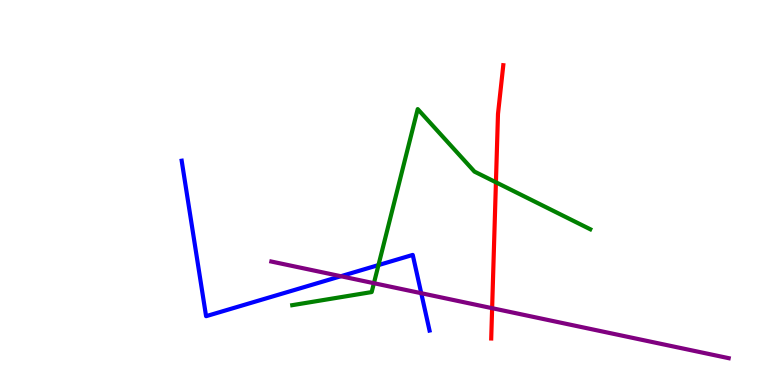[{'lines': ['blue', 'red'], 'intersections': []}, {'lines': ['green', 'red'], 'intersections': [{'x': 6.4, 'y': 5.27}]}, {'lines': ['purple', 'red'], 'intersections': [{'x': 6.35, 'y': 2.0}]}, {'lines': ['blue', 'green'], 'intersections': [{'x': 4.88, 'y': 3.11}]}, {'lines': ['blue', 'purple'], 'intersections': [{'x': 4.4, 'y': 2.83}, {'x': 5.44, 'y': 2.38}]}, {'lines': ['green', 'purple'], 'intersections': [{'x': 4.82, 'y': 2.64}]}]